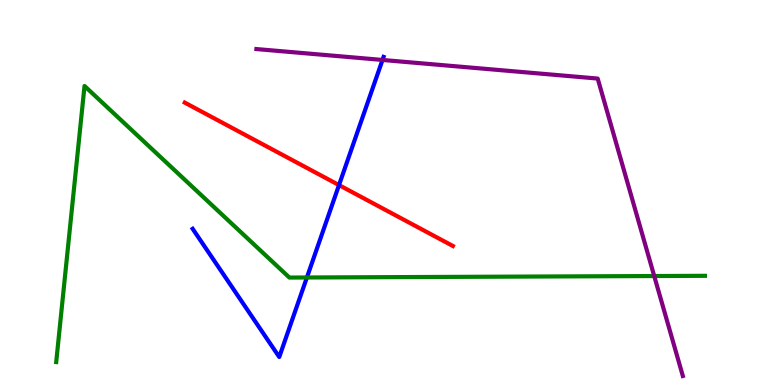[{'lines': ['blue', 'red'], 'intersections': [{'x': 4.37, 'y': 5.19}]}, {'lines': ['green', 'red'], 'intersections': []}, {'lines': ['purple', 'red'], 'intersections': []}, {'lines': ['blue', 'green'], 'intersections': [{'x': 3.96, 'y': 2.79}]}, {'lines': ['blue', 'purple'], 'intersections': [{'x': 4.94, 'y': 8.44}]}, {'lines': ['green', 'purple'], 'intersections': [{'x': 8.44, 'y': 2.83}]}]